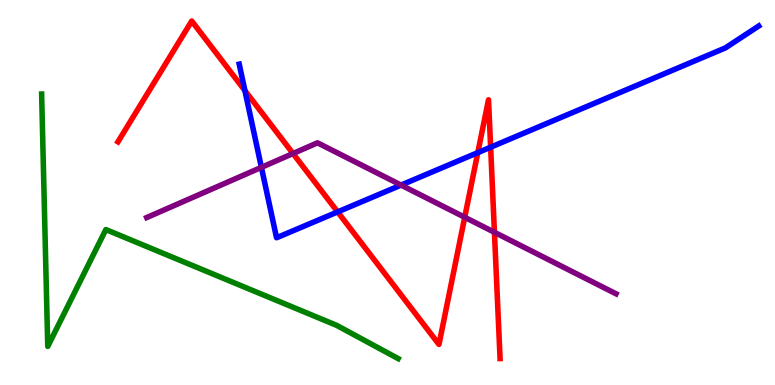[{'lines': ['blue', 'red'], 'intersections': [{'x': 3.16, 'y': 7.65}, {'x': 4.36, 'y': 4.5}, {'x': 6.17, 'y': 6.04}, {'x': 6.33, 'y': 6.18}]}, {'lines': ['green', 'red'], 'intersections': []}, {'lines': ['purple', 'red'], 'intersections': [{'x': 3.78, 'y': 6.01}, {'x': 6.0, 'y': 4.36}, {'x': 6.38, 'y': 3.97}]}, {'lines': ['blue', 'green'], 'intersections': []}, {'lines': ['blue', 'purple'], 'intersections': [{'x': 3.37, 'y': 5.65}, {'x': 5.18, 'y': 5.19}]}, {'lines': ['green', 'purple'], 'intersections': []}]